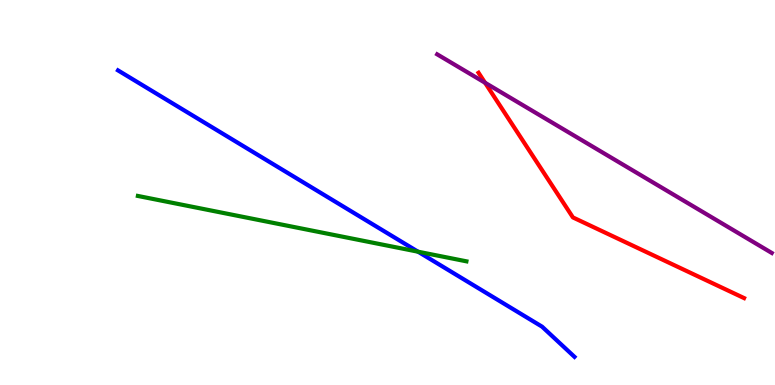[{'lines': ['blue', 'red'], 'intersections': []}, {'lines': ['green', 'red'], 'intersections': []}, {'lines': ['purple', 'red'], 'intersections': [{'x': 6.26, 'y': 7.85}]}, {'lines': ['blue', 'green'], 'intersections': [{'x': 5.39, 'y': 3.46}]}, {'lines': ['blue', 'purple'], 'intersections': []}, {'lines': ['green', 'purple'], 'intersections': []}]